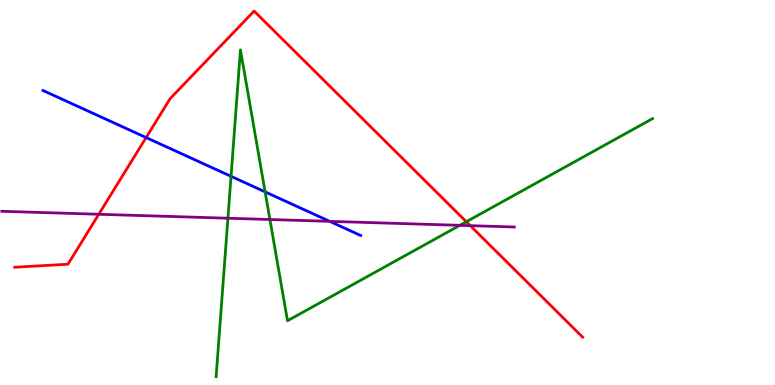[{'lines': ['blue', 'red'], 'intersections': [{'x': 1.89, 'y': 6.43}]}, {'lines': ['green', 'red'], 'intersections': [{'x': 6.02, 'y': 4.24}]}, {'lines': ['purple', 'red'], 'intersections': [{'x': 1.27, 'y': 4.43}, {'x': 6.07, 'y': 4.14}]}, {'lines': ['blue', 'green'], 'intersections': [{'x': 2.98, 'y': 5.42}, {'x': 3.42, 'y': 5.02}]}, {'lines': ['blue', 'purple'], 'intersections': [{'x': 4.25, 'y': 4.25}]}, {'lines': ['green', 'purple'], 'intersections': [{'x': 2.94, 'y': 4.33}, {'x': 3.48, 'y': 4.3}, {'x': 5.93, 'y': 4.15}]}]